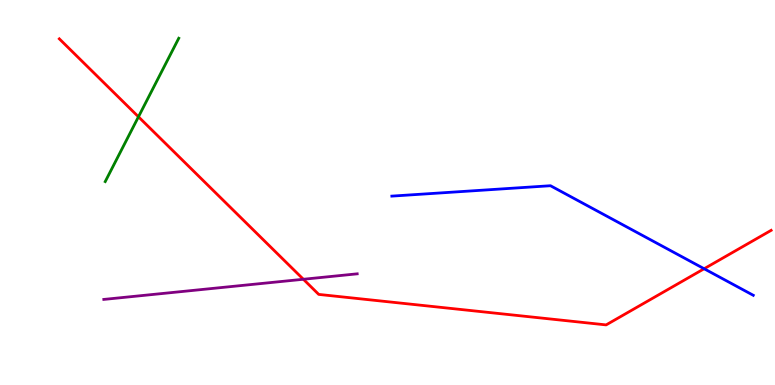[{'lines': ['blue', 'red'], 'intersections': [{'x': 9.09, 'y': 3.02}]}, {'lines': ['green', 'red'], 'intersections': [{'x': 1.79, 'y': 6.97}]}, {'lines': ['purple', 'red'], 'intersections': [{'x': 3.91, 'y': 2.75}]}, {'lines': ['blue', 'green'], 'intersections': []}, {'lines': ['blue', 'purple'], 'intersections': []}, {'lines': ['green', 'purple'], 'intersections': []}]